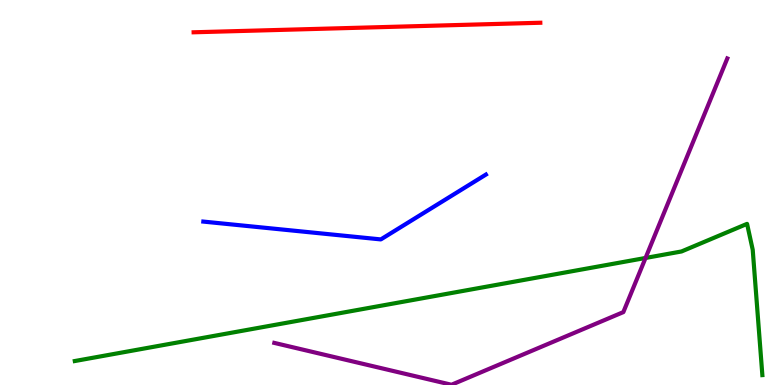[{'lines': ['blue', 'red'], 'intersections': []}, {'lines': ['green', 'red'], 'intersections': []}, {'lines': ['purple', 'red'], 'intersections': []}, {'lines': ['blue', 'green'], 'intersections': []}, {'lines': ['blue', 'purple'], 'intersections': []}, {'lines': ['green', 'purple'], 'intersections': [{'x': 8.33, 'y': 3.3}]}]